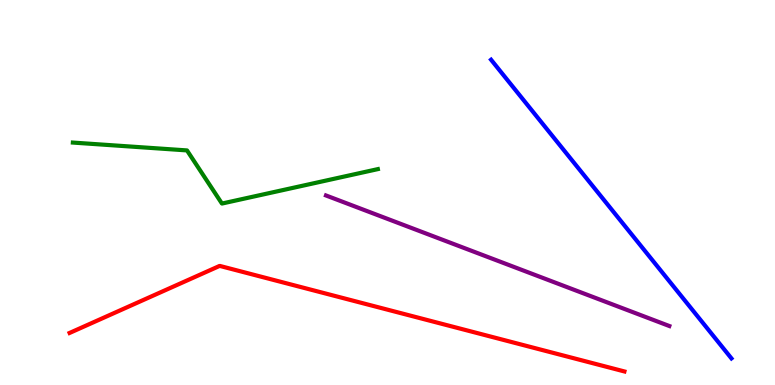[{'lines': ['blue', 'red'], 'intersections': []}, {'lines': ['green', 'red'], 'intersections': []}, {'lines': ['purple', 'red'], 'intersections': []}, {'lines': ['blue', 'green'], 'intersections': []}, {'lines': ['blue', 'purple'], 'intersections': []}, {'lines': ['green', 'purple'], 'intersections': []}]